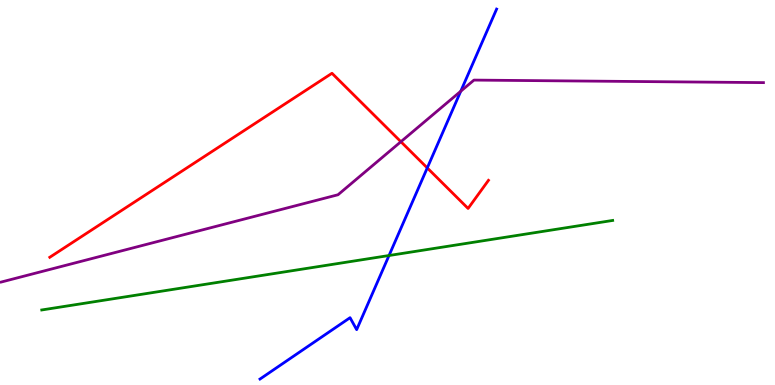[{'lines': ['blue', 'red'], 'intersections': [{'x': 5.51, 'y': 5.64}]}, {'lines': ['green', 'red'], 'intersections': []}, {'lines': ['purple', 'red'], 'intersections': [{'x': 5.17, 'y': 6.32}]}, {'lines': ['blue', 'green'], 'intersections': [{'x': 5.02, 'y': 3.36}]}, {'lines': ['blue', 'purple'], 'intersections': [{'x': 5.95, 'y': 7.63}]}, {'lines': ['green', 'purple'], 'intersections': []}]